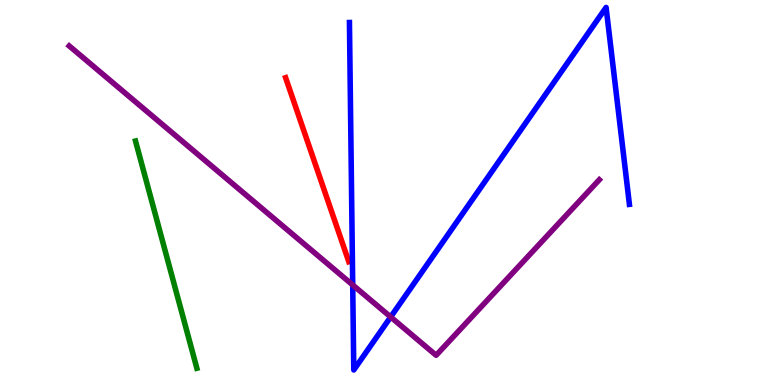[{'lines': ['blue', 'red'], 'intersections': []}, {'lines': ['green', 'red'], 'intersections': []}, {'lines': ['purple', 'red'], 'intersections': []}, {'lines': ['blue', 'green'], 'intersections': []}, {'lines': ['blue', 'purple'], 'intersections': [{'x': 4.55, 'y': 2.6}, {'x': 5.04, 'y': 1.77}]}, {'lines': ['green', 'purple'], 'intersections': []}]